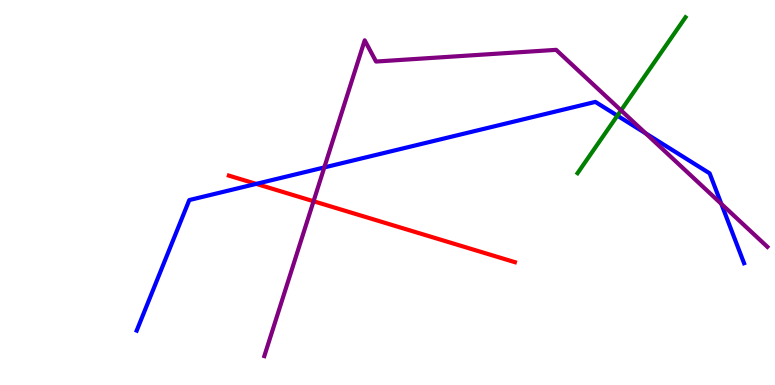[{'lines': ['blue', 'red'], 'intersections': [{'x': 3.31, 'y': 5.22}]}, {'lines': ['green', 'red'], 'intersections': []}, {'lines': ['purple', 'red'], 'intersections': [{'x': 4.05, 'y': 4.77}]}, {'lines': ['blue', 'green'], 'intersections': [{'x': 7.97, 'y': 7.0}]}, {'lines': ['blue', 'purple'], 'intersections': [{'x': 4.18, 'y': 5.65}, {'x': 8.33, 'y': 6.54}, {'x': 9.31, 'y': 4.7}]}, {'lines': ['green', 'purple'], 'intersections': [{'x': 8.01, 'y': 7.13}]}]